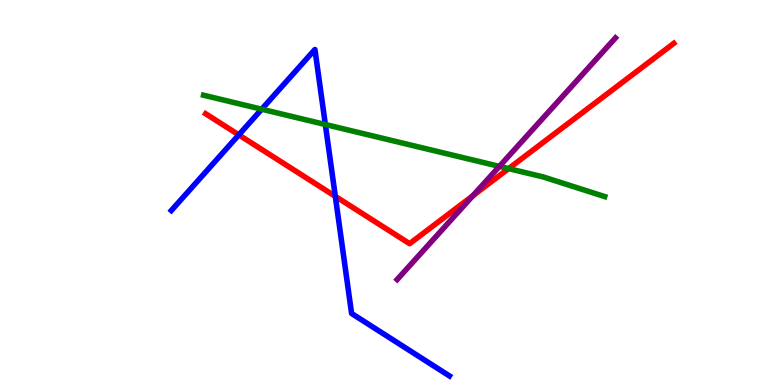[{'lines': ['blue', 'red'], 'intersections': [{'x': 3.08, 'y': 6.5}, {'x': 4.33, 'y': 4.9}]}, {'lines': ['green', 'red'], 'intersections': [{'x': 6.56, 'y': 5.62}]}, {'lines': ['purple', 'red'], 'intersections': [{'x': 6.1, 'y': 4.92}]}, {'lines': ['blue', 'green'], 'intersections': [{'x': 3.38, 'y': 7.16}, {'x': 4.2, 'y': 6.77}]}, {'lines': ['blue', 'purple'], 'intersections': []}, {'lines': ['green', 'purple'], 'intersections': [{'x': 6.44, 'y': 5.68}]}]